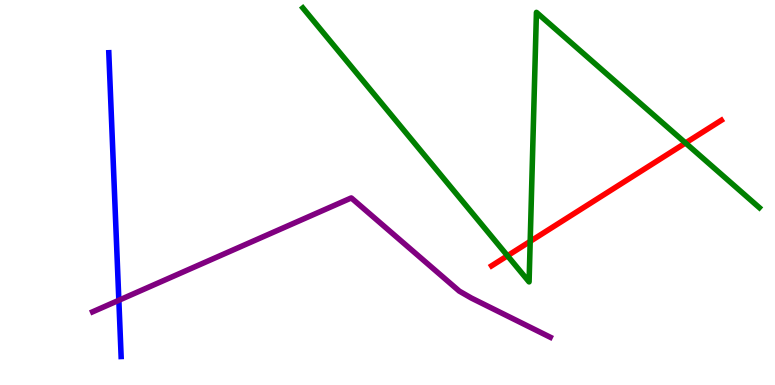[{'lines': ['blue', 'red'], 'intersections': []}, {'lines': ['green', 'red'], 'intersections': [{'x': 6.55, 'y': 3.36}, {'x': 6.84, 'y': 3.73}, {'x': 8.85, 'y': 6.29}]}, {'lines': ['purple', 'red'], 'intersections': []}, {'lines': ['blue', 'green'], 'intersections': []}, {'lines': ['blue', 'purple'], 'intersections': [{'x': 1.53, 'y': 2.2}]}, {'lines': ['green', 'purple'], 'intersections': []}]